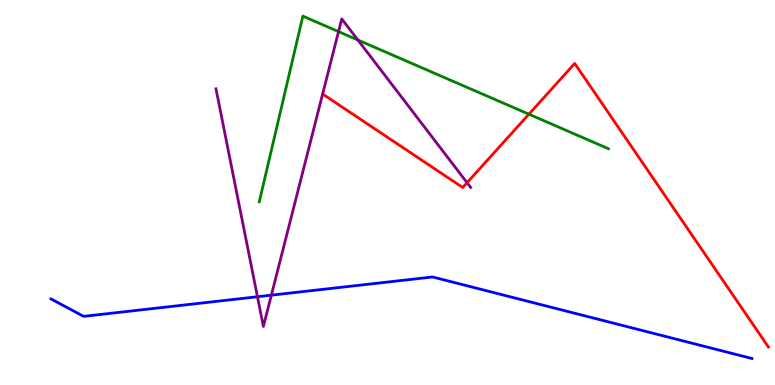[{'lines': ['blue', 'red'], 'intersections': []}, {'lines': ['green', 'red'], 'intersections': [{'x': 6.82, 'y': 7.03}]}, {'lines': ['purple', 'red'], 'intersections': [{'x': 6.03, 'y': 5.25}]}, {'lines': ['blue', 'green'], 'intersections': []}, {'lines': ['blue', 'purple'], 'intersections': [{'x': 3.32, 'y': 2.29}, {'x': 3.5, 'y': 2.33}]}, {'lines': ['green', 'purple'], 'intersections': [{'x': 4.37, 'y': 9.18}, {'x': 4.62, 'y': 8.96}]}]